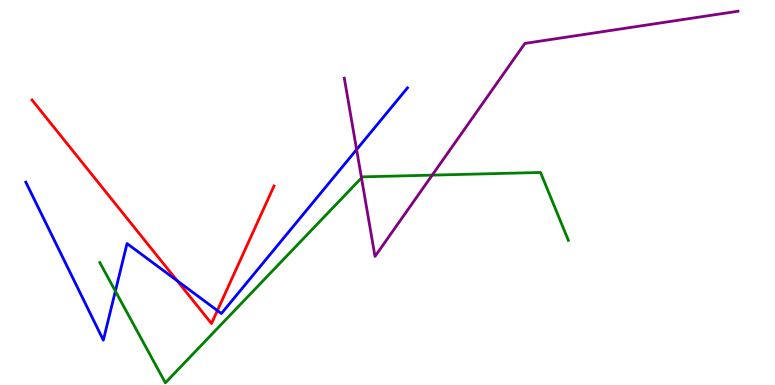[{'lines': ['blue', 'red'], 'intersections': [{'x': 2.29, 'y': 2.71}, {'x': 2.8, 'y': 1.93}]}, {'lines': ['green', 'red'], 'intersections': []}, {'lines': ['purple', 'red'], 'intersections': []}, {'lines': ['blue', 'green'], 'intersections': [{'x': 1.49, 'y': 2.44}]}, {'lines': ['blue', 'purple'], 'intersections': [{'x': 4.6, 'y': 6.11}]}, {'lines': ['green', 'purple'], 'intersections': [{'x': 4.66, 'y': 5.38}, {'x': 5.58, 'y': 5.45}]}]